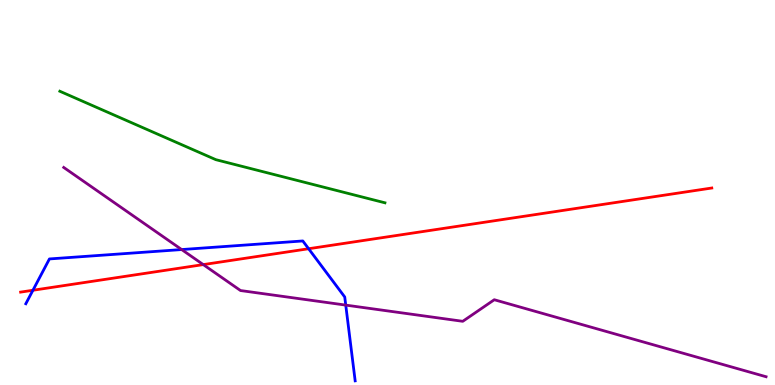[{'lines': ['blue', 'red'], 'intersections': [{'x': 0.425, 'y': 2.46}, {'x': 3.98, 'y': 3.54}]}, {'lines': ['green', 'red'], 'intersections': []}, {'lines': ['purple', 'red'], 'intersections': [{'x': 2.62, 'y': 3.13}]}, {'lines': ['blue', 'green'], 'intersections': []}, {'lines': ['blue', 'purple'], 'intersections': [{'x': 2.34, 'y': 3.52}, {'x': 4.46, 'y': 2.08}]}, {'lines': ['green', 'purple'], 'intersections': []}]